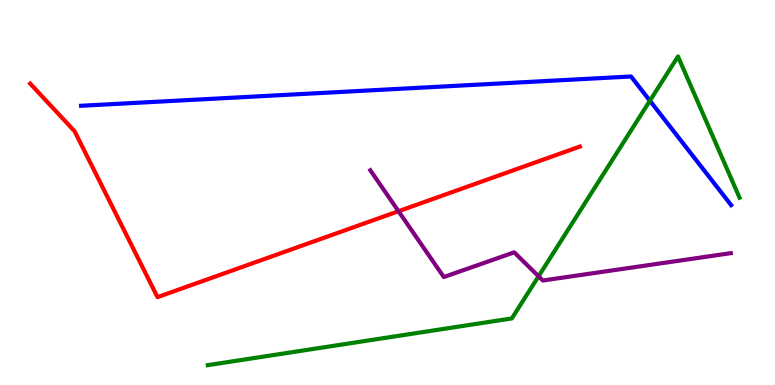[{'lines': ['blue', 'red'], 'intersections': []}, {'lines': ['green', 'red'], 'intersections': []}, {'lines': ['purple', 'red'], 'intersections': [{'x': 5.14, 'y': 4.51}]}, {'lines': ['blue', 'green'], 'intersections': [{'x': 8.39, 'y': 7.38}]}, {'lines': ['blue', 'purple'], 'intersections': []}, {'lines': ['green', 'purple'], 'intersections': [{'x': 6.95, 'y': 2.82}]}]